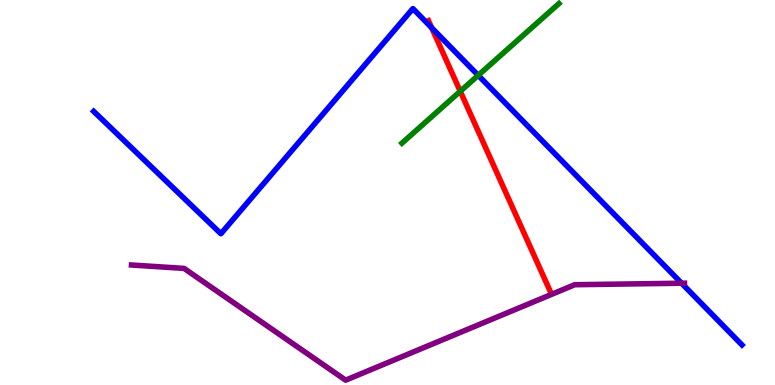[{'lines': ['blue', 'red'], 'intersections': [{'x': 5.57, 'y': 9.28}]}, {'lines': ['green', 'red'], 'intersections': [{'x': 5.94, 'y': 7.63}]}, {'lines': ['purple', 'red'], 'intersections': []}, {'lines': ['blue', 'green'], 'intersections': [{'x': 6.17, 'y': 8.04}]}, {'lines': ['blue', 'purple'], 'intersections': [{'x': 8.79, 'y': 2.64}]}, {'lines': ['green', 'purple'], 'intersections': []}]